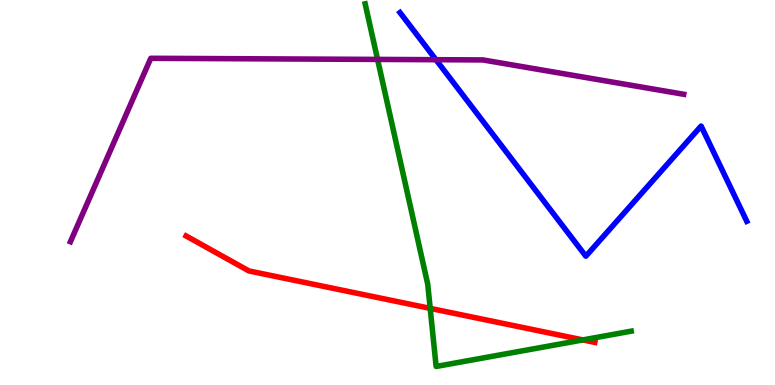[{'lines': ['blue', 'red'], 'intersections': []}, {'lines': ['green', 'red'], 'intersections': [{'x': 5.55, 'y': 1.99}, {'x': 7.52, 'y': 1.17}]}, {'lines': ['purple', 'red'], 'intersections': []}, {'lines': ['blue', 'green'], 'intersections': []}, {'lines': ['blue', 'purple'], 'intersections': [{'x': 5.63, 'y': 8.45}]}, {'lines': ['green', 'purple'], 'intersections': [{'x': 4.87, 'y': 8.46}]}]